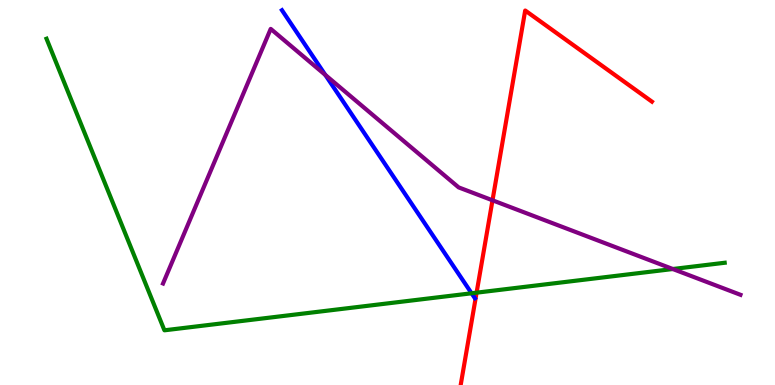[{'lines': ['blue', 'red'], 'intersections': []}, {'lines': ['green', 'red'], 'intersections': [{'x': 6.15, 'y': 2.4}]}, {'lines': ['purple', 'red'], 'intersections': [{'x': 6.35, 'y': 4.8}]}, {'lines': ['blue', 'green'], 'intersections': [{'x': 6.08, 'y': 2.38}]}, {'lines': ['blue', 'purple'], 'intersections': [{'x': 4.2, 'y': 8.05}]}, {'lines': ['green', 'purple'], 'intersections': [{'x': 8.68, 'y': 3.01}]}]